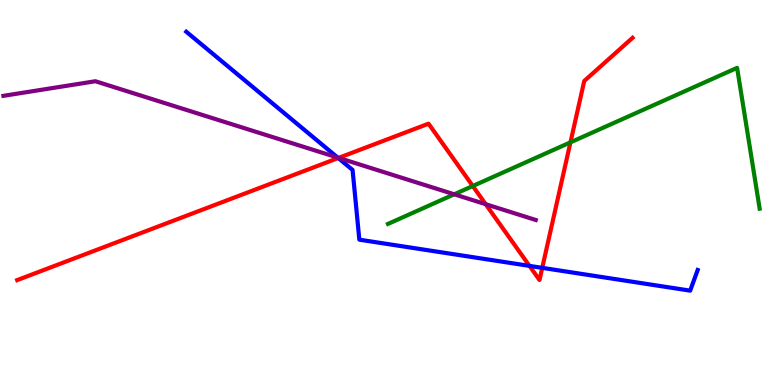[{'lines': ['blue', 'red'], 'intersections': [{'x': 4.36, 'y': 5.9}, {'x': 6.83, 'y': 3.09}, {'x': 7.0, 'y': 3.04}]}, {'lines': ['green', 'red'], 'intersections': [{'x': 6.1, 'y': 5.17}, {'x': 7.36, 'y': 6.3}]}, {'lines': ['purple', 'red'], 'intersections': [{'x': 4.37, 'y': 5.9}, {'x': 6.27, 'y': 4.7}]}, {'lines': ['blue', 'green'], 'intersections': []}, {'lines': ['blue', 'purple'], 'intersections': [{'x': 4.36, 'y': 5.91}]}, {'lines': ['green', 'purple'], 'intersections': [{'x': 5.86, 'y': 4.95}]}]